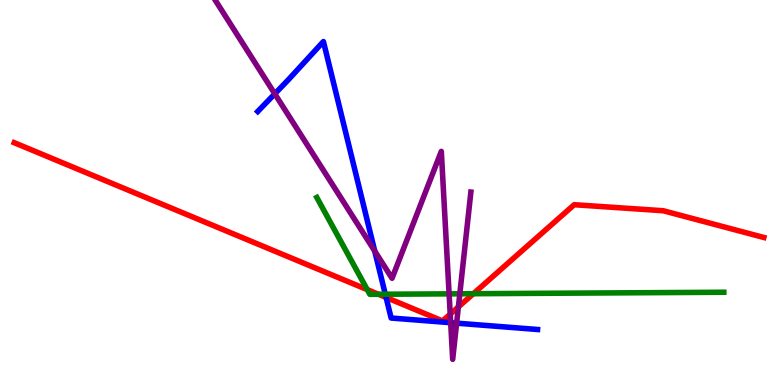[{'lines': ['blue', 'red'], 'intersections': [{'x': 4.98, 'y': 2.27}]}, {'lines': ['green', 'red'], 'intersections': [{'x': 4.74, 'y': 2.48}, {'x': 4.88, 'y': 2.36}, {'x': 6.11, 'y': 2.37}]}, {'lines': ['purple', 'red'], 'intersections': [{'x': 5.81, 'y': 1.84}, {'x': 5.91, 'y': 2.03}]}, {'lines': ['blue', 'green'], 'intersections': [{'x': 4.97, 'y': 2.36}]}, {'lines': ['blue', 'purple'], 'intersections': [{'x': 3.55, 'y': 7.56}, {'x': 4.84, 'y': 3.48}, {'x': 5.82, 'y': 1.62}, {'x': 5.89, 'y': 1.61}]}, {'lines': ['green', 'purple'], 'intersections': [{'x': 5.79, 'y': 2.37}, {'x': 5.93, 'y': 2.37}]}]